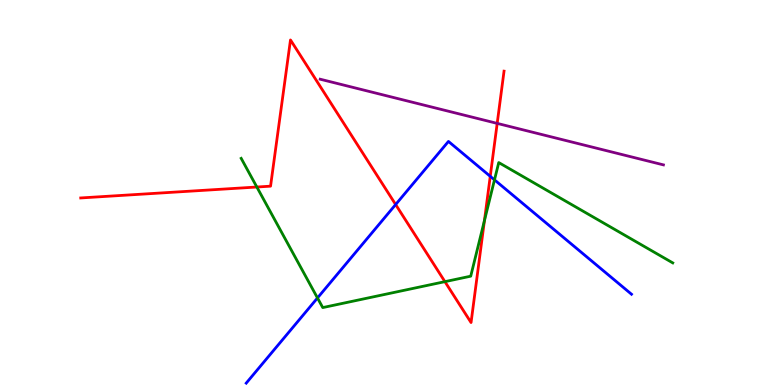[{'lines': ['blue', 'red'], 'intersections': [{'x': 5.11, 'y': 4.69}, {'x': 6.33, 'y': 5.42}]}, {'lines': ['green', 'red'], 'intersections': [{'x': 3.31, 'y': 5.14}, {'x': 5.74, 'y': 2.68}, {'x': 6.25, 'y': 4.27}]}, {'lines': ['purple', 'red'], 'intersections': [{'x': 6.42, 'y': 6.8}]}, {'lines': ['blue', 'green'], 'intersections': [{'x': 4.1, 'y': 2.26}, {'x': 6.38, 'y': 5.33}]}, {'lines': ['blue', 'purple'], 'intersections': []}, {'lines': ['green', 'purple'], 'intersections': []}]